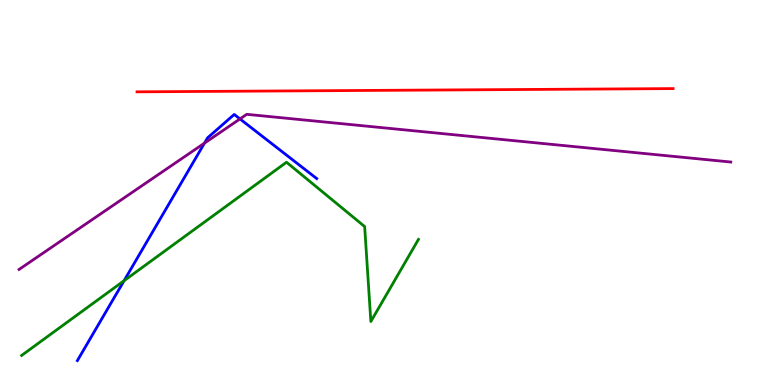[{'lines': ['blue', 'red'], 'intersections': []}, {'lines': ['green', 'red'], 'intersections': []}, {'lines': ['purple', 'red'], 'intersections': []}, {'lines': ['blue', 'green'], 'intersections': [{'x': 1.6, 'y': 2.71}]}, {'lines': ['blue', 'purple'], 'intersections': [{'x': 2.64, 'y': 6.28}, {'x': 3.1, 'y': 6.91}]}, {'lines': ['green', 'purple'], 'intersections': []}]